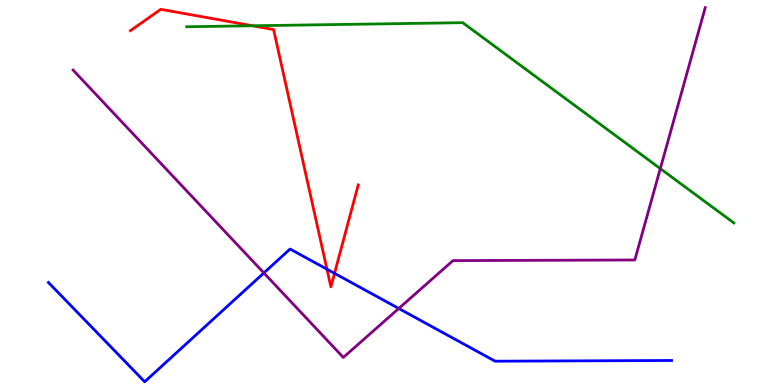[{'lines': ['blue', 'red'], 'intersections': [{'x': 4.22, 'y': 3.01}, {'x': 4.32, 'y': 2.9}]}, {'lines': ['green', 'red'], 'intersections': [{'x': 3.26, 'y': 9.33}]}, {'lines': ['purple', 'red'], 'intersections': []}, {'lines': ['blue', 'green'], 'intersections': []}, {'lines': ['blue', 'purple'], 'intersections': [{'x': 3.4, 'y': 2.91}, {'x': 5.15, 'y': 1.99}]}, {'lines': ['green', 'purple'], 'intersections': [{'x': 8.52, 'y': 5.62}]}]